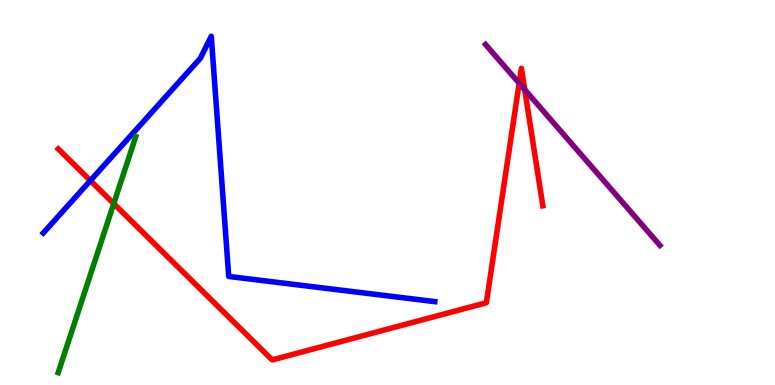[{'lines': ['blue', 'red'], 'intersections': [{'x': 1.17, 'y': 5.31}]}, {'lines': ['green', 'red'], 'intersections': [{'x': 1.47, 'y': 4.71}]}, {'lines': ['purple', 'red'], 'intersections': [{'x': 6.7, 'y': 7.84}, {'x': 6.77, 'y': 7.67}]}, {'lines': ['blue', 'green'], 'intersections': []}, {'lines': ['blue', 'purple'], 'intersections': []}, {'lines': ['green', 'purple'], 'intersections': []}]